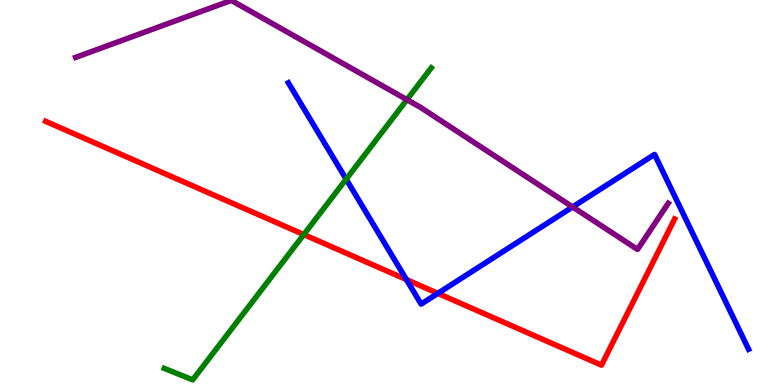[{'lines': ['blue', 'red'], 'intersections': [{'x': 5.24, 'y': 2.74}, {'x': 5.65, 'y': 2.38}]}, {'lines': ['green', 'red'], 'intersections': [{'x': 3.92, 'y': 3.91}]}, {'lines': ['purple', 'red'], 'intersections': []}, {'lines': ['blue', 'green'], 'intersections': [{'x': 4.47, 'y': 5.35}]}, {'lines': ['blue', 'purple'], 'intersections': [{'x': 7.39, 'y': 4.62}]}, {'lines': ['green', 'purple'], 'intersections': [{'x': 5.25, 'y': 7.41}]}]